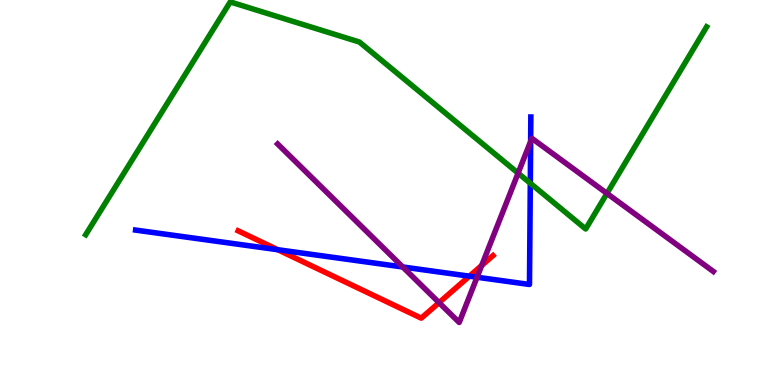[{'lines': ['blue', 'red'], 'intersections': [{'x': 3.58, 'y': 3.51}, {'x': 6.06, 'y': 2.83}]}, {'lines': ['green', 'red'], 'intersections': []}, {'lines': ['purple', 'red'], 'intersections': [{'x': 5.67, 'y': 2.14}, {'x': 6.22, 'y': 3.1}]}, {'lines': ['blue', 'green'], 'intersections': [{'x': 6.84, 'y': 5.24}]}, {'lines': ['blue', 'purple'], 'intersections': [{'x': 5.2, 'y': 3.07}, {'x': 6.16, 'y': 2.8}, {'x': 6.85, 'y': 6.33}]}, {'lines': ['green', 'purple'], 'intersections': [{'x': 6.69, 'y': 5.5}, {'x': 7.83, 'y': 4.98}]}]